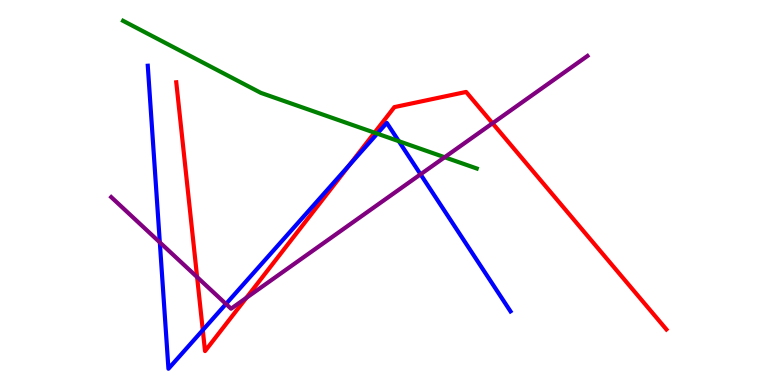[{'lines': ['blue', 'red'], 'intersections': [{'x': 2.62, 'y': 1.43}, {'x': 4.51, 'y': 5.73}]}, {'lines': ['green', 'red'], 'intersections': [{'x': 4.83, 'y': 6.55}]}, {'lines': ['purple', 'red'], 'intersections': [{'x': 2.54, 'y': 2.8}, {'x': 3.18, 'y': 2.26}, {'x': 6.36, 'y': 6.8}]}, {'lines': ['blue', 'green'], 'intersections': [{'x': 4.87, 'y': 6.53}, {'x': 5.15, 'y': 6.33}]}, {'lines': ['blue', 'purple'], 'intersections': [{'x': 2.06, 'y': 3.7}, {'x': 2.92, 'y': 2.1}, {'x': 5.43, 'y': 5.47}]}, {'lines': ['green', 'purple'], 'intersections': [{'x': 5.74, 'y': 5.92}]}]